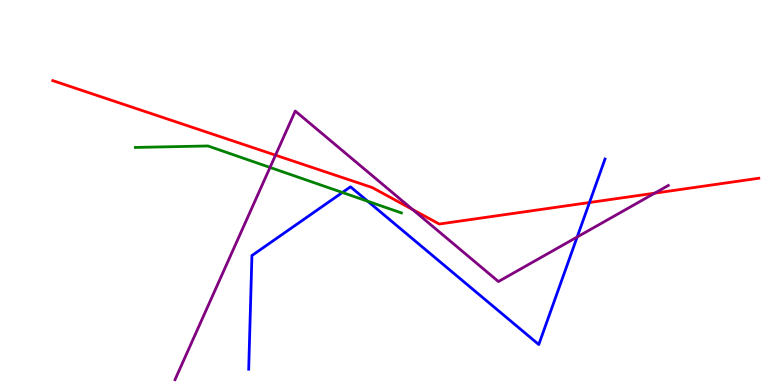[{'lines': ['blue', 'red'], 'intersections': [{'x': 7.61, 'y': 4.74}]}, {'lines': ['green', 'red'], 'intersections': []}, {'lines': ['purple', 'red'], 'intersections': [{'x': 3.56, 'y': 5.97}, {'x': 5.32, 'y': 4.56}, {'x': 8.45, 'y': 4.98}]}, {'lines': ['blue', 'green'], 'intersections': [{'x': 4.42, 'y': 5.0}, {'x': 4.74, 'y': 4.77}]}, {'lines': ['blue', 'purple'], 'intersections': [{'x': 7.45, 'y': 3.84}]}, {'lines': ['green', 'purple'], 'intersections': [{'x': 3.48, 'y': 5.65}]}]